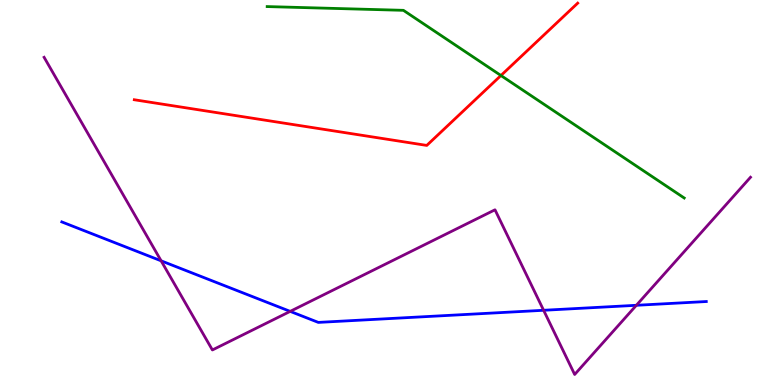[{'lines': ['blue', 'red'], 'intersections': []}, {'lines': ['green', 'red'], 'intersections': [{'x': 6.46, 'y': 8.04}]}, {'lines': ['purple', 'red'], 'intersections': []}, {'lines': ['blue', 'green'], 'intersections': []}, {'lines': ['blue', 'purple'], 'intersections': [{'x': 2.08, 'y': 3.23}, {'x': 3.74, 'y': 1.91}, {'x': 7.01, 'y': 1.94}, {'x': 8.21, 'y': 2.07}]}, {'lines': ['green', 'purple'], 'intersections': []}]